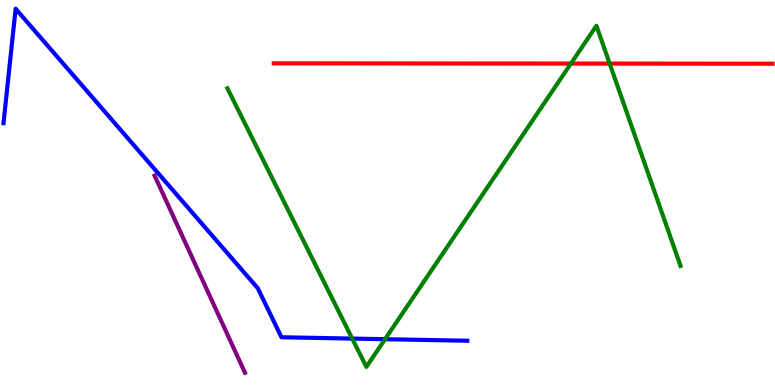[{'lines': ['blue', 'red'], 'intersections': []}, {'lines': ['green', 'red'], 'intersections': [{'x': 7.37, 'y': 8.35}, {'x': 7.87, 'y': 8.35}]}, {'lines': ['purple', 'red'], 'intersections': []}, {'lines': ['blue', 'green'], 'intersections': [{'x': 4.54, 'y': 1.21}, {'x': 4.97, 'y': 1.19}]}, {'lines': ['blue', 'purple'], 'intersections': []}, {'lines': ['green', 'purple'], 'intersections': []}]